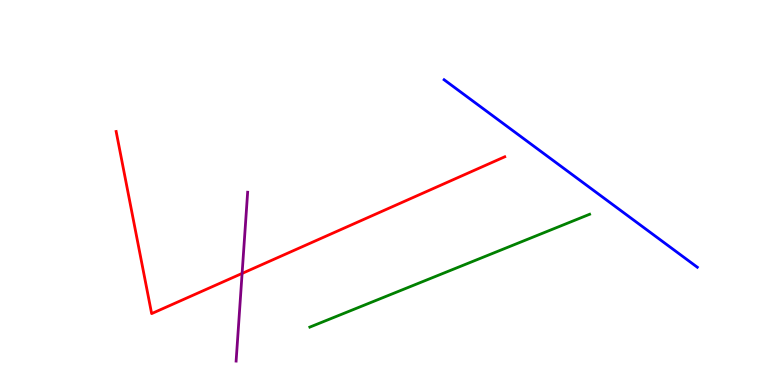[{'lines': ['blue', 'red'], 'intersections': []}, {'lines': ['green', 'red'], 'intersections': []}, {'lines': ['purple', 'red'], 'intersections': [{'x': 3.12, 'y': 2.9}]}, {'lines': ['blue', 'green'], 'intersections': []}, {'lines': ['blue', 'purple'], 'intersections': []}, {'lines': ['green', 'purple'], 'intersections': []}]